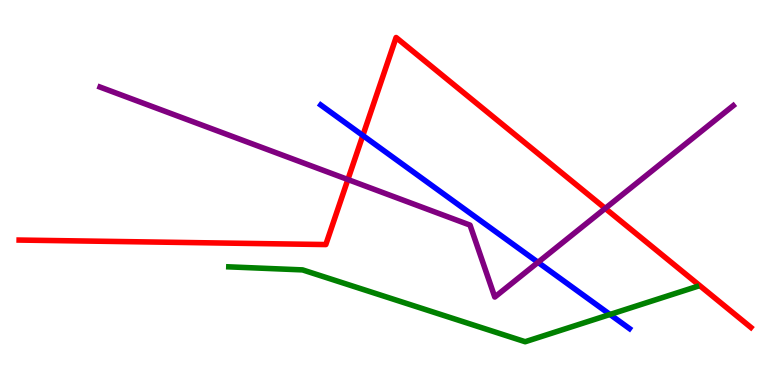[{'lines': ['blue', 'red'], 'intersections': [{'x': 4.68, 'y': 6.48}]}, {'lines': ['green', 'red'], 'intersections': []}, {'lines': ['purple', 'red'], 'intersections': [{'x': 4.49, 'y': 5.34}, {'x': 7.81, 'y': 4.59}]}, {'lines': ['blue', 'green'], 'intersections': [{'x': 7.87, 'y': 1.83}]}, {'lines': ['blue', 'purple'], 'intersections': [{'x': 6.94, 'y': 3.19}]}, {'lines': ['green', 'purple'], 'intersections': []}]